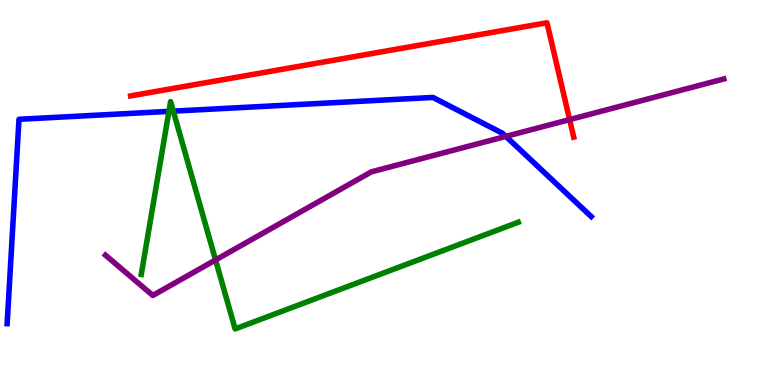[{'lines': ['blue', 'red'], 'intersections': []}, {'lines': ['green', 'red'], 'intersections': []}, {'lines': ['purple', 'red'], 'intersections': [{'x': 7.35, 'y': 6.89}]}, {'lines': ['blue', 'green'], 'intersections': [{'x': 2.18, 'y': 7.11}, {'x': 2.24, 'y': 7.11}]}, {'lines': ['blue', 'purple'], 'intersections': [{'x': 6.53, 'y': 6.46}]}, {'lines': ['green', 'purple'], 'intersections': [{'x': 2.78, 'y': 3.25}]}]